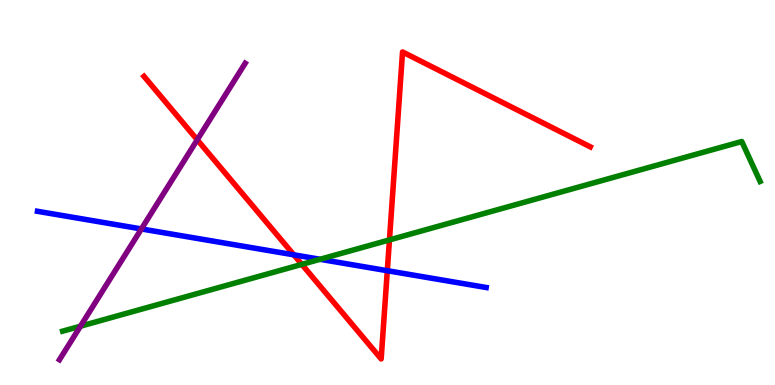[{'lines': ['blue', 'red'], 'intersections': [{'x': 3.79, 'y': 3.38}, {'x': 5.0, 'y': 2.97}]}, {'lines': ['green', 'red'], 'intersections': [{'x': 3.89, 'y': 3.13}, {'x': 5.03, 'y': 3.77}]}, {'lines': ['purple', 'red'], 'intersections': [{'x': 2.55, 'y': 6.37}]}, {'lines': ['blue', 'green'], 'intersections': [{'x': 4.13, 'y': 3.27}]}, {'lines': ['blue', 'purple'], 'intersections': [{'x': 1.82, 'y': 4.05}]}, {'lines': ['green', 'purple'], 'intersections': [{'x': 1.04, 'y': 1.53}]}]